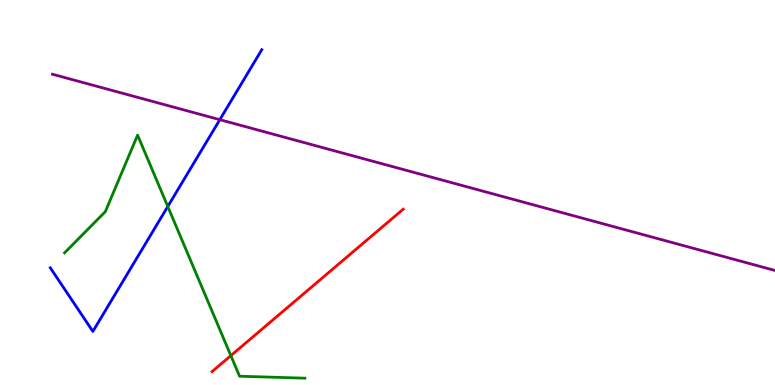[{'lines': ['blue', 'red'], 'intersections': []}, {'lines': ['green', 'red'], 'intersections': [{'x': 2.98, 'y': 0.763}]}, {'lines': ['purple', 'red'], 'intersections': []}, {'lines': ['blue', 'green'], 'intersections': [{'x': 2.16, 'y': 4.64}]}, {'lines': ['blue', 'purple'], 'intersections': [{'x': 2.84, 'y': 6.89}]}, {'lines': ['green', 'purple'], 'intersections': []}]